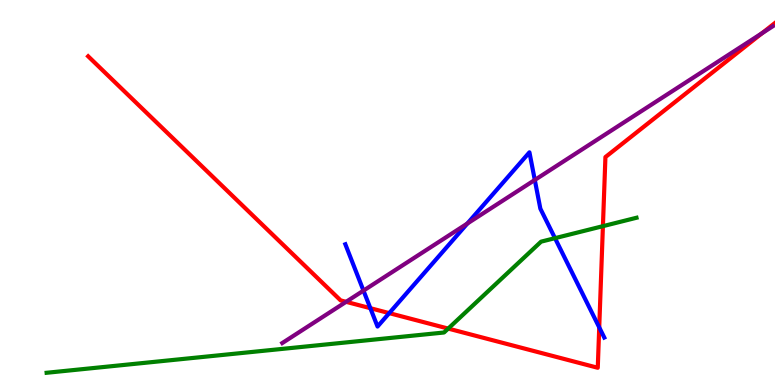[{'lines': ['blue', 'red'], 'intersections': [{'x': 4.78, 'y': 2.0}, {'x': 5.02, 'y': 1.87}, {'x': 7.73, 'y': 1.5}]}, {'lines': ['green', 'red'], 'intersections': [{'x': 5.78, 'y': 1.47}, {'x': 7.78, 'y': 4.13}]}, {'lines': ['purple', 'red'], 'intersections': [{'x': 4.47, 'y': 2.16}, {'x': 9.83, 'y': 9.14}]}, {'lines': ['blue', 'green'], 'intersections': [{'x': 7.16, 'y': 3.81}]}, {'lines': ['blue', 'purple'], 'intersections': [{'x': 4.69, 'y': 2.45}, {'x': 6.03, 'y': 4.19}, {'x': 6.9, 'y': 5.33}]}, {'lines': ['green', 'purple'], 'intersections': []}]